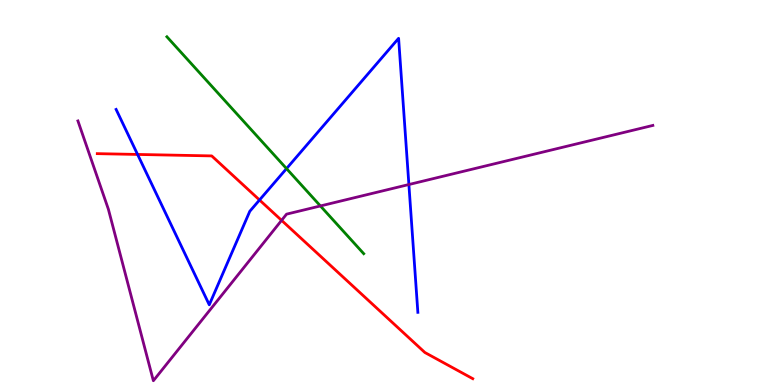[{'lines': ['blue', 'red'], 'intersections': [{'x': 1.78, 'y': 5.99}, {'x': 3.35, 'y': 4.81}]}, {'lines': ['green', 'red'], 'intersections': []}, {'lines': ['purple', 'red'], 'intersections': [{'x': 3.63, 'y': 4.28}]}, {'lines': ['blue', 'green'], 'intersections': [{'x': 3.7, 'y': 5.62}]}, {'lines': ['blue', 'purple'], 'intersections': [{'x': 5.28, 'y': 5.21}]}, {'lines': ['green', 'purple'], 'intersections': [{'x': 4.13, 'y': 4.65}]}]